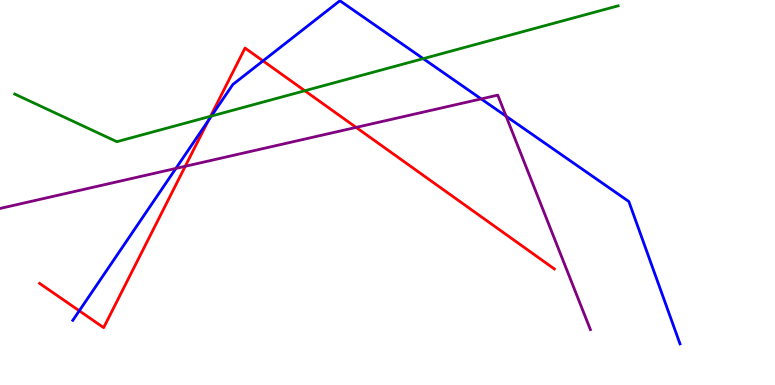[{'lines': ['blue', 'red'], 'intersections': [{'x': 1.02, 'y': 1.93}, {'x': 2.69, 'y': 6.87}, {'x': 3.39, 'y': 8.42}]}, {'lines': ['green', 'red'], 'intersections': [{'x': 2.72, 'y': 6.98}, {'x': 3.93, 'y': 7.64}]}, {'lines': ['purple', 'red'], 'intersections': [{'x': 2.39, 'y': 5.68}, {'x': 4.6, 'y': 6.69}]}, {'lines': ['blue', 'green'], 'intersections': [{'x': 2.73, 'y': 6.99}, {'x': 5.46, 'y': 8.48}]}, {'lines': ['blue', 'purple'], 'intersections': [{'x': 2.27, 'y': 5.63}, {'x': 6.21, 'y': 7.43}, {'x': 6.53, 'y': 6.98}]}, {'lines': ['green', 'purple'], 'intersections': []}]